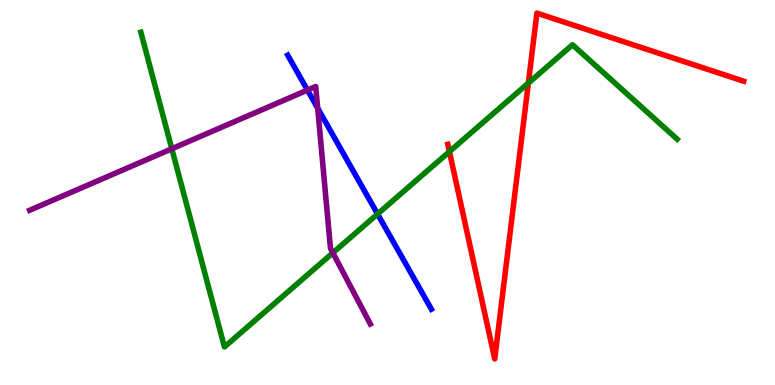[{'lines': ['blue', 'red'], 'intersections': []}, {'lines': ['green', 'red'], 'intersections': [{'x': 5.8, 'y': 6.06}, {'x': 6.82, 'y': 7.84}]}, {'lines': ['purple', 'red'], 'intersections': []}, {'lines': ['blue', 'green'], 'intersections': [{'x': 4.87, 'y': 4.44}]}, {'lines': ['blue', 'purple'], 'intersections': [{'x': 3.97, 'y': 7.66}, {'x': 4.1, 'y': 7.19}]}, {'lines': ['green', 'purple'], 'intersections': [{'x': 2.22, 'y': 6.14}, {'x': 4.3, 'y': 3.43}]}]